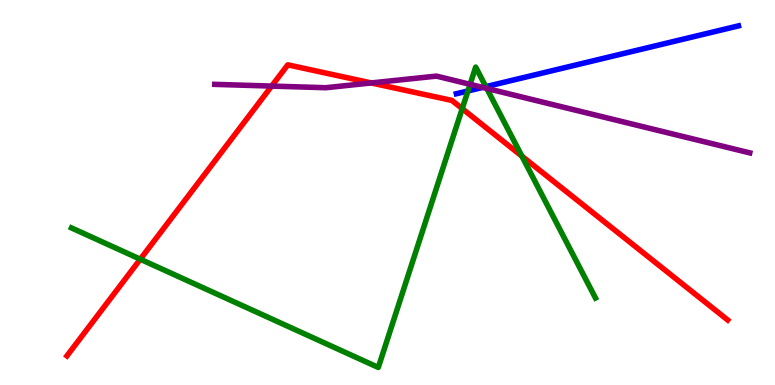[{'lines': ['blue', 'red'], 'intersections': []}, {'lines': ['green', 'red'], 'intersections': [{'x': 1.81, 'y': 3.27}, {'x': 5.96, 'y': 7.18}, {'x': 6.73, 'y': 5.94}]}, {'lines': ['purple', 'red'], 'intersections': [{'x': 3.51, 'y': 7.76}, {'x': 4.79, 'y': 7.85}]}, {'lines': ['blue', 'green'], 'intersections': [{'x': 6.04, 'y': 7.64}, {'x': 6.27, 'y': 7.75}]}, {'lines': ['blue', 'purple'], 'intersections': [{'x': 6.23, 'y': 7.73}]}, {'lines': ['green', 'purple'], 'intersections': [{'x': 6.07, 'y': 7.81}, {'x': 6.28, 'y': 7.7}]}]